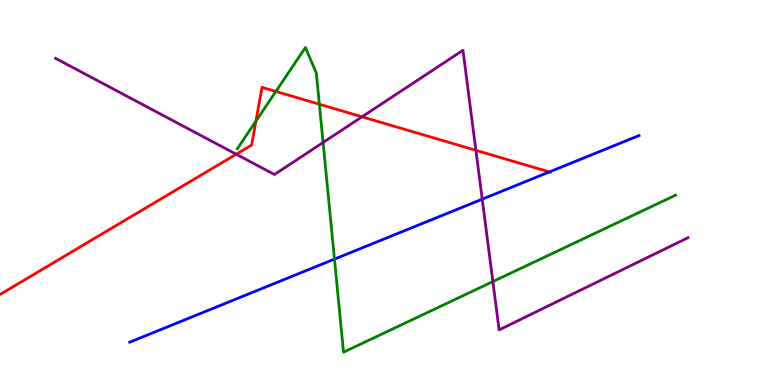[{'lines': ['blue', 'red'], 'intersections': [{'x': 7.09, 'y': 5.53}]}, {'lines': ['green', 'red'], 'intersections': [{'x': 3.3, 'y': 6.85}, {'x': 3.56, 'y': 7.63}, {'x': 4.12, 'y': 7.29}]}, {'lines': ['purple', 'red'], 'intersections': [{'x': 3.05, 'y': 5.99}, {'x': 4.67, 'y': 6.97}, {'x': 6.14, 'y': 6.1}]}, {'lines': ['blue', 'green'], 'intersections': [{'x': 4.32, 'y': 3.27}]}, {'lines': ['blue', 'purple'], 'intersections': [{'x': 6.22, 'y': 4.83}]}, {'lines': ['green', 'purple'], 'intersections': [{'x': 4.17, 'y': 6.3}, {'x': 6.36, 'y': 2.69}]}]